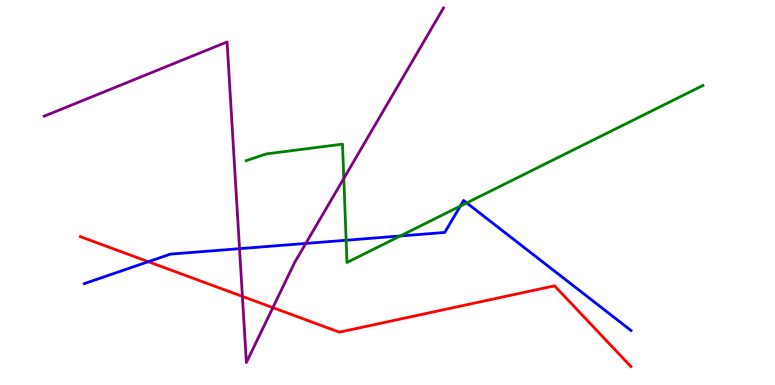[{'lines': ['blue', 'red'], 'intersections': [{'x': 1.91, 'y': 3.2}]}, {'lines': ['green', 'red'], 'intersections': []}, {'lines': ['purple', 'red'], 'intersections': [{'x': 3.13, 'y': 2.3}, {'x': 3.52, 'y': 2.01}]}, {'lines': ['blue', 'green'], 'intersections': [{'x': 4.47, 'y': 3.76}, {'x': 5.16, 'y': 3.87}, {'x': 5.94, 'y': 4.65}, {'x': 6.02, 'y': 4.73}]}, {'lines': ['blue', 'purple'], 'intersections': [{'x': 3.09, 'y': 3.54}, {'x': 3.95, 'y': 3.68}]}, {'lines': ['green', 'purple'], 'intersections': [{'x': 4.44, 'y': 5.37}]}]